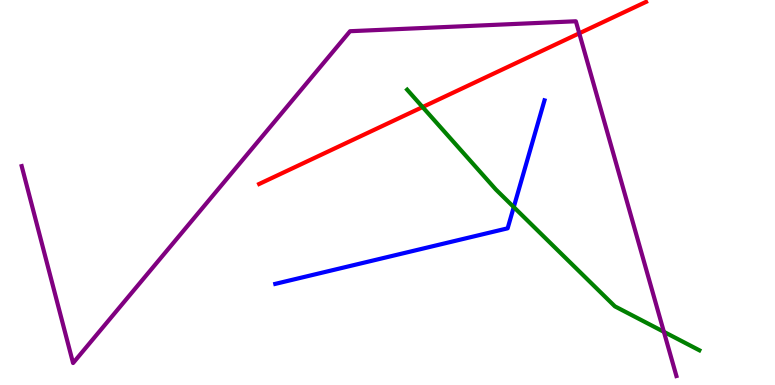[{'lines': ['blue', 'red'], 'intersections': []}, {'lines': ['green', 'red'], 'intersections': [{'x': 5.45, 'y': 7.22}]}, {'lines': ['purple', 'red'], 'intersections': [{'x': 7.47, 'y': 9.13}]}, {'lines': ['blue', 'green'], 'intersections': [{'x': 6.63, 'y': 4.62}]}, {'lines': ['blue', 'purple'], 'intersections': []}, {'lines': ['green', 'purple'], 'intersections': [{'x': 8.57, 'y': 1.38}]}]